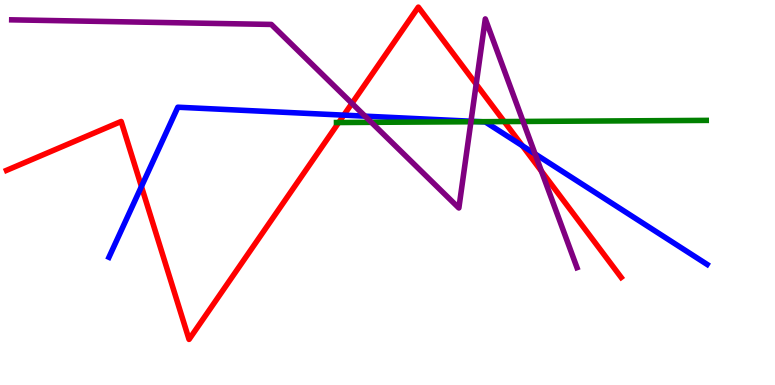[{'lines': ['blue', 'red'], 'intersections': [{'x': 1.82, 'y': 5.16}, {'x': 4.44, 'y': 7.01}, {'x': 6.74, 'y': 6.21}]}, {'lines': ['green', 'red'], 'intersections': [{'x': 4.37, 'y': 6.82}, {'x': 6.51, 'y': 6.84}]}, {'lines': ['purple', 'red'], 'intersections': [{'x': 4.54, 'y': 7.32}, {'x': 6.14, 'y': 7.81}, {'x': 6.99, 'y': 5.55}]}, {'lines': ['blue', 'green'], 'intersections': [{'x': 6.2, 'y': 6.84}]}, {'lines': ['blue', 'purple'], 'intersections': [{'x': 4.71, 'y': 6.98}, {'x': 6.08, 'y': 6.85}, {'x': 6.9, 'y': 6.0}]}, {'lines': ['green', 'purple'], 'intersections': [{'x': 4.79, 'y': 6.82}, {'x': 6.08, 'y': 6.84}, {'x': 6.75, 'y': 6.85}]}]